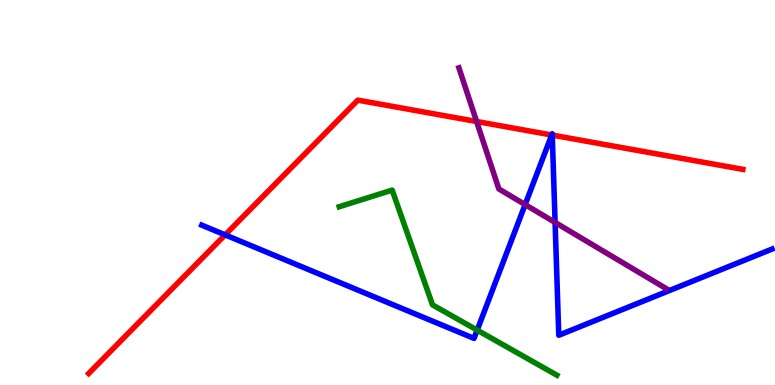[{'lines': ['blue', 'red'], 'intersections': [{'x': 2.91, 'y': 3.9}, {'x': 7.12, 'y': 6.49}, {'x': 7.13, 'y': 6.49}]}, {'lines': ['green', 'red'], 'intersections': []}, {'lines': ['purple', 'red'], 'intersections': [{'x': 6.15, 'y': 6.84}]}, {'lines': ['blue', 'green'], 'intersections': [{'x': 6.16, 'y': 1.43}]}, {'lines': ['blue', 'purple'], 'intersections': [{'x': 6.78, 'y': 4.69}, {'x': 7.16, 'y': 4.22}]}, {'lines': ['green', 'purple'], 'intersections': []}]